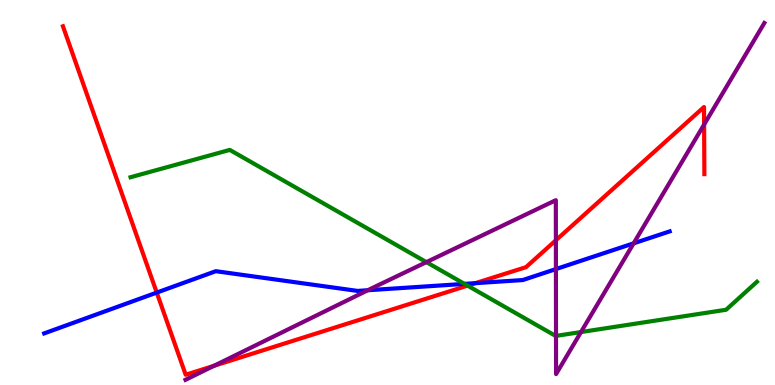[{'lines': ['blue', 'red'], 'intersections': [{'x': 2.02, 'y': 2.4}, {'x': 6.13, 'y': 2.64}]}, {'lines': ['green', 'red'], 'intersections': [{'x': 6.03, 'y': 2.58}]}, {'lines': ['purple', 'red'], 'intersections': [{'x': 2.76, 'y': 0.498}, {'x': 7.17, 'y': 3.76}, {'x': 9.09, 'y': 6.77}]}, {'lines': ['blue', 'green'], 'intersections': [{'x': 5.99, 'y': 2.63}]}, {'lines': ['blue', 'purple'], 'intersections': [{'x': 4.75, 'y': 2.46}, {'x': 7.17, 'y': 3.01}, {'x': 8.18, 'y': 3.68}]}, {'lines': ['green', 'purple'], 'intersections': [{'x': 5.5, 'y': 3.19}, {'x': 7.17, 'y': 1.28}, {'x': 7.5, 'y': 1.38}]}]